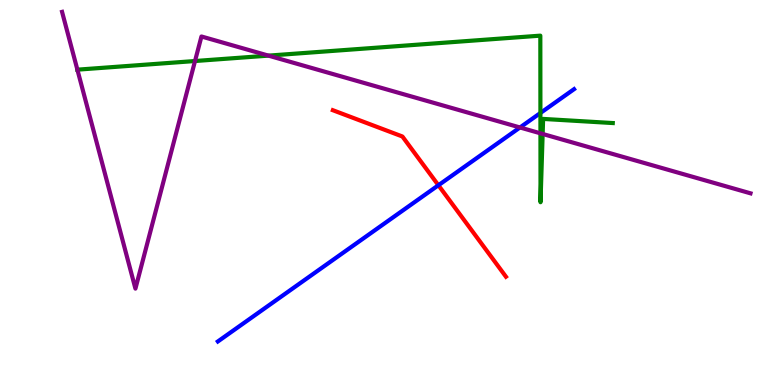[{'lines': ['blue', 'red'], 'intersections': [{'x': 5.66, 'y': 5.19}]}, {'lines': ['green', 'red'], 'intersections': []}, {'lines': ['purple', 'red'], 'intersections': []}, {'lines': ['blue', 'green'], 'intersections': [{'x': 6.97, 'y': 7.07}]}, {'lines': ['blue', 'purple'], 'intersections': [{'x': 6.71, 'y': 6.69}]}, {'lines': ['green', 'purple'], 'intersections': [{'x': 0.999, 'y': 8.19}, {'x': 2.52, 'y': 8.41}, {'x': 3.46, 'y': 8.56}, {'x': 6.97, 'y': 6.54}, {'x': 7.0, 'y': 6.52}]}]